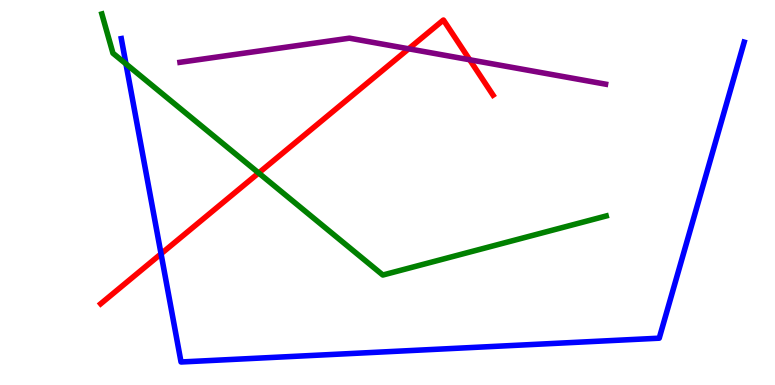[{'lines': ['blue', 'red'], 'intersections': [{'x': 2.08, 'y': 3.41}]}, {'lines': ['green', 'red'], 'intersections': [{'x': 3.34, 'y': 5.51}]}, {'lines': ['purple', 'red'], 'intersections': [{'x': 5.27, 'y': 8.73}, {'x': 6.06, 'y': 8.45}]}, {'lines': ['blue', 'green'], 'intersections': [{'x': 1.63, 'y': 8.34}]}, {'lines': ['blue', 'purple'], 'intersections': []}, {'lines': ['green', 'purple'], 'intersections': []}]